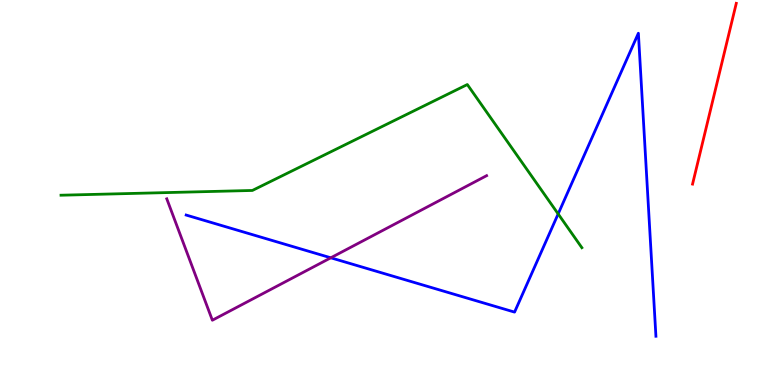[{'lines': ['blue', 'red'], 'intersections': []}, {'lines': ['green', 'red'], 'intersections': []}, {'lines': ['purple', 'red'], 'intersections': []}, {'lines': ['blue', 'green'], 'intersections': [{'x': 7.2, 'y': 4.44}]}, {'lines': ['blue', 'purple'], 'intersections': [{'x': 4.27, 'y': 3.3}]}, {'lines': ['green', 'purple'], 'intersections': []}]